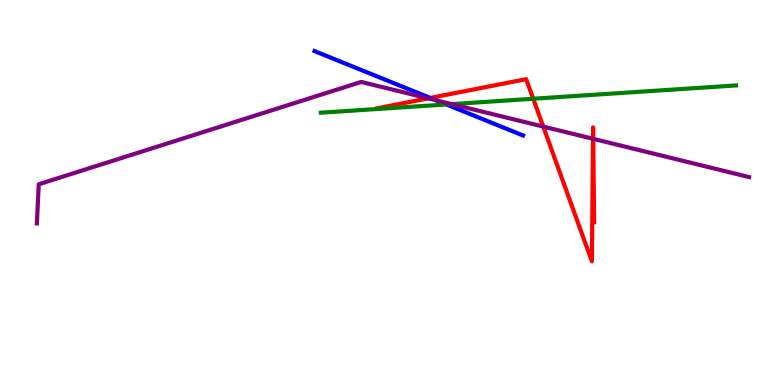[{'lines': ['blue', 'red'], 'intersections': [{'x': 5.55, 'y': 7.46}]}, {'lines': ['green', 'red'], 'intersections': [{'x': 6.88, 'y': 7.43}]}, {'lines': ['purple', 'red'], 'intersections': [{'x': 5.52, 'y': 7.45}, {'x': 7.01, 'y': 6.71}, {'x': 7.65, 'y': 6.4}, {'x': 7.65, 'y': 6.39}]}, {'lines': ['blue', 'green'], 'intersections': [{'x': 5.76, 'y': 7.29}]}, {'lines': ['blue', 'purple'], 'intersections': [{'x': 5.63, 'y': 7.39}]}, {'lines': ['green', 'purple'], 'intersections': [{'x': 5.83, 'y': 7.3}]}]